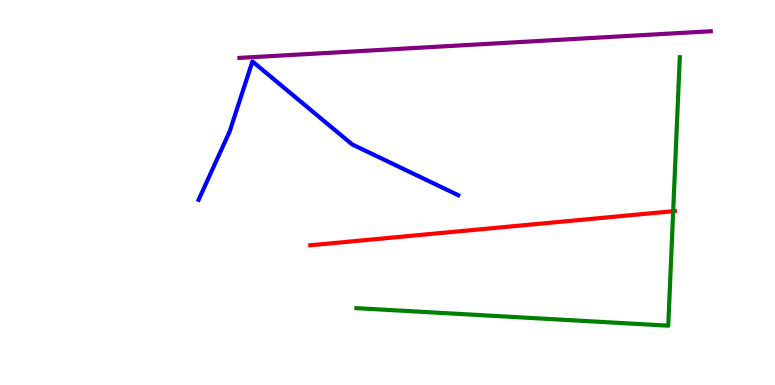[{'lines': ['blue', 'red'], 'intersections': []}, {'lines': ['green', 'red'], 'intersections': [{'x': 8.69, 'y': 4.51}]}, {'lines': ['purple', 'red'], 'intersections': []}, {'lines': ['blue', 'green'], 'intersections': []}, {'lines': ['blue', 'purple'], 'intersections': []}, {'lines': ['green', 'purple'], 'intersections': []}]